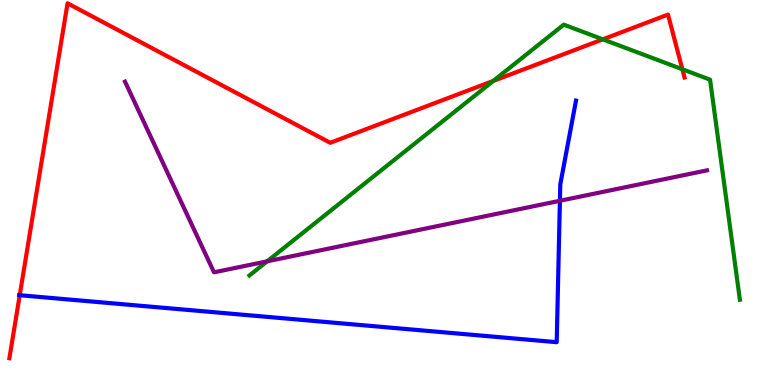[{'lines': ['blue', 'red'], 'intersections': [{'x': 0.255, 'y': 2.33}]}, {'lines': ['green', 'red'], 'intersections': [{'x': 6.36, 'y': 7.9}, {'x': 7.78, 'y': 8.98}, {'x': 8.8, 'y': 8.2}]}, {'lines': ['purple', 'red'], 'intersections': []}, {'lines': ['blue', 'green'], 'intersections': []}, {'lines': ['blue', 'purple'], 'intersections': [{'x': 7.22, 'y': 4.78}]}, {'lines': ['green', 'purple'], 'intersections': [{'x': 3.45, 'y': 3.21}]}]